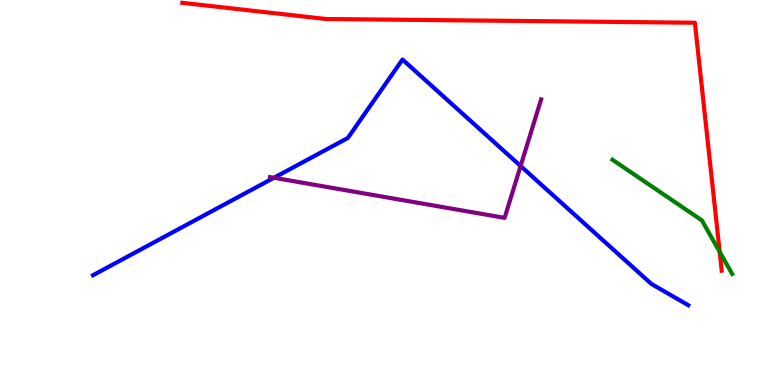[{'lines': ['blue', 'red'], 'intersections': []}, {'lines': ['green', 'red'], 'intersections': [{'x': 9.29, 'y': 3.46}]}, {'lines': ['purple', 'red'], 'intersections': []}, {'lines': ['blue', 'green'], 'intersections': []}, {'lines': ['blue', 'purple'], 'intersections': [{'x': 3.54, 'y': 5.38}, {'x': 6.72, 'y': 5.69}]}, {'lines': ['green', 'purple'], 'intersections': []}]